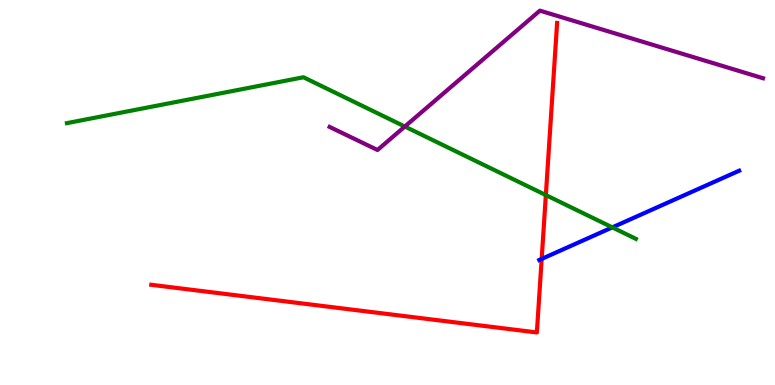[{'lines': ['blue', 'red'], 'intersections': [{'x': 6.99, 'y': 3.27}]}, {'lines': ['green', 'red'], 'intersections': [{'x': 7.04, 'y': 4.93}]}, {'lines': ['purple', 'red'], 'intersections': []}, {'lines': ['blue', 'green'], 'intersections': [{'x': 7.9, 'y': 4.09}]}, {'lines': ['blue', 'purple'], 'intersections': []}, {'lines': ['green', 'purple'], 'intersections': [{'x': 5.22, 'y': 6.71}]}]